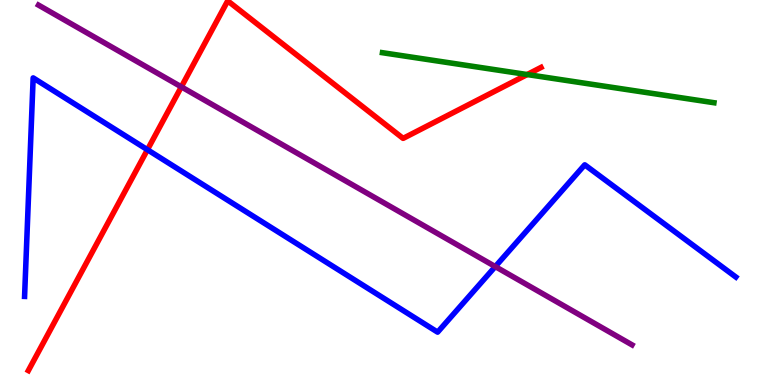[{'lines': ['blue', 'red'], 'intersections': [{'x': 1.9, 'y': 6.11}]}, {'lines': ['green', 'red'], 'intersections': [{'x': 6.8, 'y': 8.06}]}, {'lines': ['purple', 'red'], 'intersections': [{'x': 2.34, 'y': 7.74}]}, {'lines': ['blue', 'green'], 'intersections': []}, {'lines': ['blue', 'purple'], 'intersections': [{'x': 6.39, 'y': 3.08}]}, {'lines': ['green', 'purple'], 'intersections': []}]